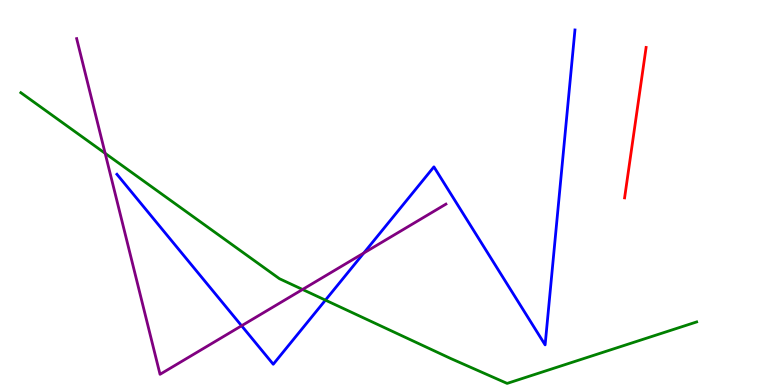[{'lines': ['blue', 'red'], 'intersections': []}, {'lines': ['green', 'red'], 'intersections': []}, {'lines': ['purple', 'red'], 'intersections': []}, {'lines': ['blue', 'green'], 'intersections': [{'x': 4.2, 'y': 2.2}]}, {'lines': ['blue', 'purple'], 'intersections': [{'x': 3.12, 'y': 1.54}, {'x': 4.69, 'y': 3.43}]}, {'lines': ['green', 'purple'], 'intersections': [{'x': 1.36, 'y': 6.02}, {'x': 3.9, 'y': 2.48}]}]